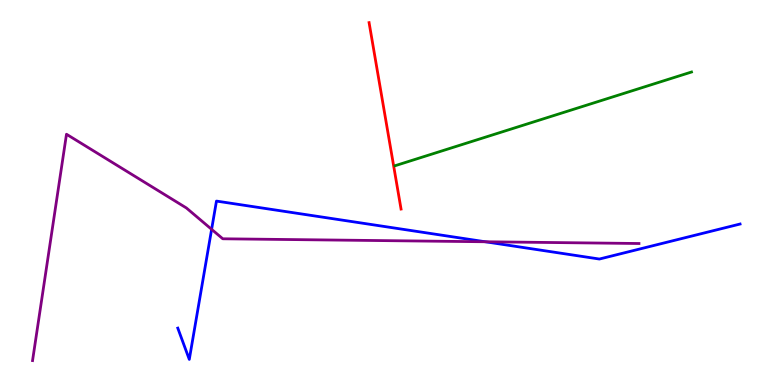[{'lines': ['blue', 'red'], 'intersections': []}, {'lines': ['green', 'red'], 'intersections': []}, {'lines': ['purple', 'red'], 'intersections': []}, {'lines': ['blue', 'green'], 'intersections': []}, {'lines': ['blue', 'purple'], 'intersections': [{'x': 2.73, 'y': 4.04}, {'x': 6.26, 'y': 3.72}]}, {'lines': ['green', 'purple'], 'intersections': []}]